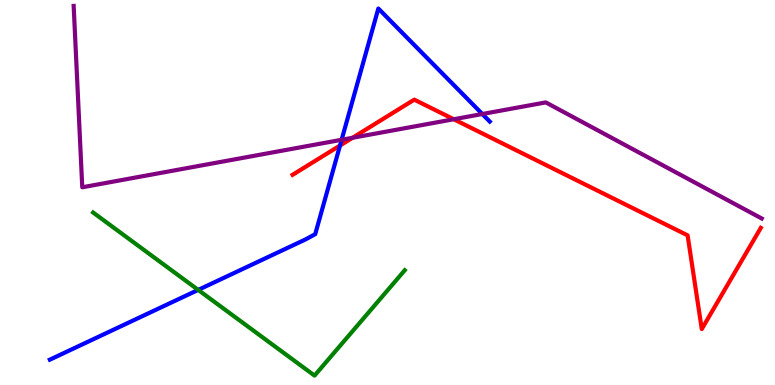[{'lines': ['blue', 'red'], 'intersections': [{'x': 4.39, 'y': 6.22}]}, {'lines': ['green', 'red'], 'intersections': []}, {'lines': ['purple', 'red'], 'intersections': [{'x': 4.55, 'y': 6.42}, {'x': 5.85, 'y': 6.9}]}, {'lines': ['blue', 'green'], 'intersections': [{'x': 2.56, 'y': 2.47}]}, {'lines': ['blue', 'purple'], 'intersections': [{'x': 4.41, 'y': 6.37}, {'x': 6.22, 'y': 7.04}]}, {'lines': ['green', 'purple'], 'intersections': []}]